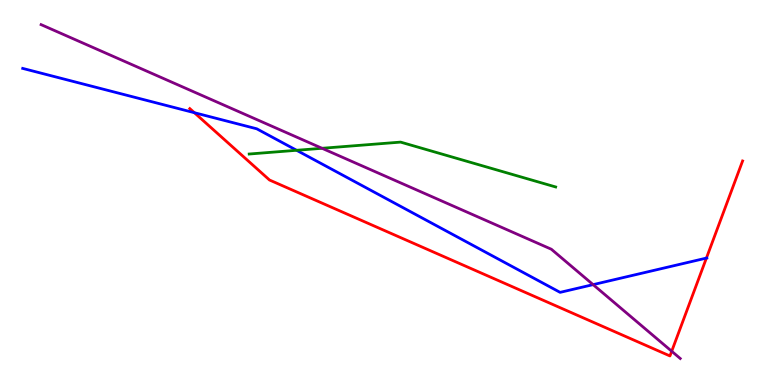[{'lines': ['blue', 'red'], 'intersections': [{'x': 2.51, 'y': 7.07}, {'x': 9.12, 'y': 3.3}]}, {'lines': ['green', 'red'], 'intersections': []}, {'lines': ['purple', 'red'], 'intersections': [{'x': 8.67, 'y': 0.876}]}, {'lines': ['blue', 'green'], 'intersections': [{'x': 3.83, 'y': 6.1}]}, {'lines': ['blue', 'purple'], 'intersections': [{'x': 7.65, 'y': 2.61}]}, {'lines': ['green', 'purple'], 'intersections': [{'x': 4.16, 'y': 6.15}]}]